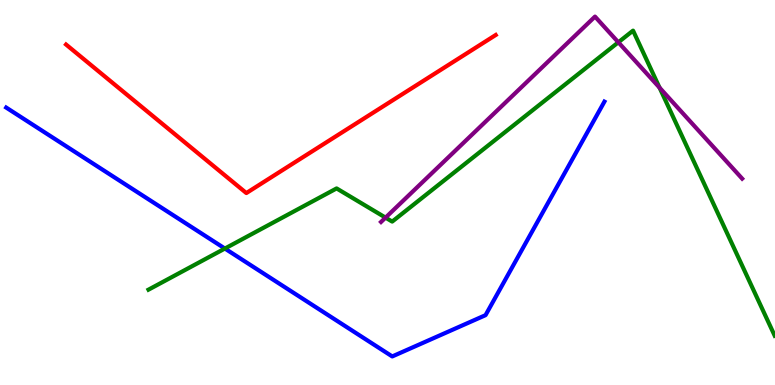[{'lines': ['blue', 'red'], 'intersections': []}, {'lines': ['green', 'red'], 'intersections': []}, {'lines': ['purple', 'red'], 'intersections': []}, {'lines': ['blue', 'green'], 'intersections': [{'x': 2.9, 'y': 3.54}]}, {'lines': ['blue', 'purple'], 'intersections': []}, {'lines': ['green', 'purple'], 'intersections': [{'x': 4.97, 'y': 4.35}, {'x': 7.98, 'y': 8.9}, {'x': 8.51, 'y': 7.72}]}]